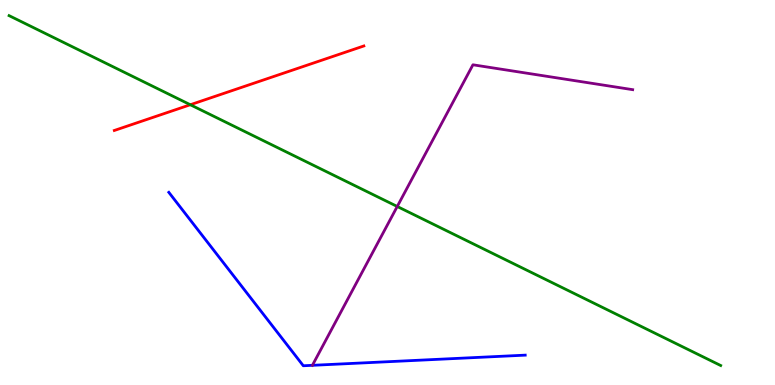[{'lines': ['blue', 'red'], 'intersections': []}, {'lines': ['green', 'red'], 'intersections': [{'x': 2.46, 'y': 7.28}]}, {'lines': ['purple', 'red'], 'intersections': []}, {'lines': ['blue', 'green'], 'intersections': []}, {'lines': ['blue', 'purple'], 'intersections': []}, {'lines': ['green', 'purple'], 'intersections': [{'x': 5.13, 'y': 4.64}]}]